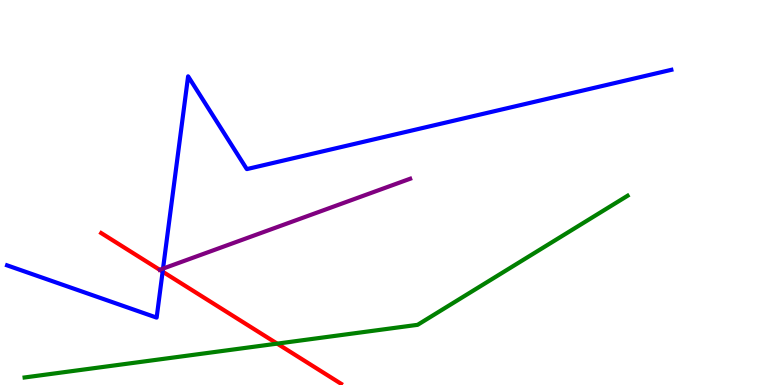[{'lines': ['blue', 'red'], 'intersections': [{'x': 2.1, 'y': 2.94}]}, {'lines': ['green', 'red'], 'intersections': [{'x': 3.58, 'y': 1.07}]}, {'lines': ['purple', 'red'], 'intersections': []}, {'lines': ['blue', 'green'], 'intersections': []}, {'lines': ['blue', 'purple'], 'intersections': [{'x': 2.1, 'y': 3.02}]}, {'lines': ['green', 'purple'], 'intersections': []}]